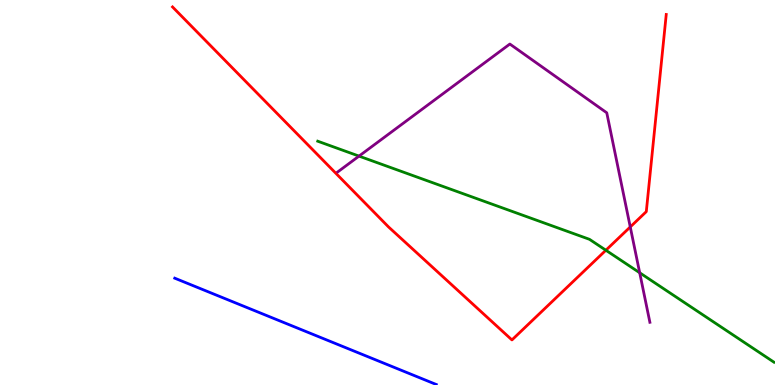[{'lines': ['blue', 'red'], 'intersections': []}, {'lines': ['green', 'red'], 'intersections': [{'x': 7.82, 'y': 3.5}]}, {'lines': ['purple', 'red'], 'intersections': [{'x': 8.13, 'y': 4.11}]}, {'lines': ['blue', 'green'], 'intersections': []}, {'lines': ['blue', 'purple'], 'intersections': []}, {'lines': ['green', 'purple'], 'intersections': [{'x': 4.63, 'y': 5.95}, {'x': 8.25, 'y': 2.92}]}]